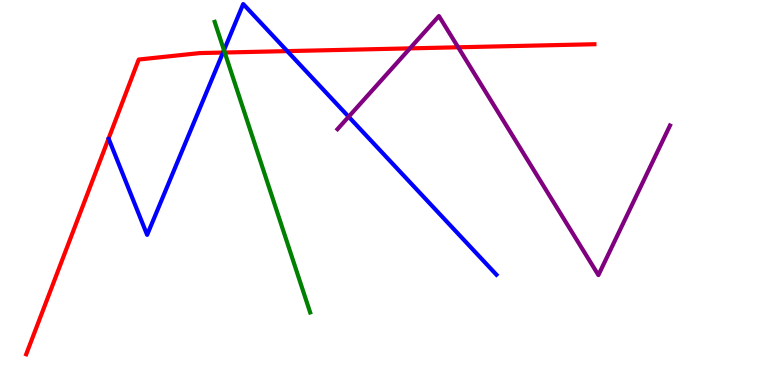[{'lines': ['blue', 'red'], 'intersections': [{'x': 2.88, 'y': 8.63}, {'x': 3.71, 'y': 8.67}]}, {'lines': ['green', 'red'], 'intersections': [{'x': 2.9, 'y': 8.64}]}, {'lines': ['purple', 'red'], 'intersections': [{'x': 5.29, 'y': 8.74}, {'x': 5.91, 'y': 8.77}]}, {'lines': ['blue', 'green'], 'intersections': [{'x': 2.89, 'y': 8.7}]}, {'lines': ['blue', 'purple'], 'intersections': [{'x': 4.5, 'y': 6.97}]}, {'lines': ['green', 'purple'], 'intersections': []}]